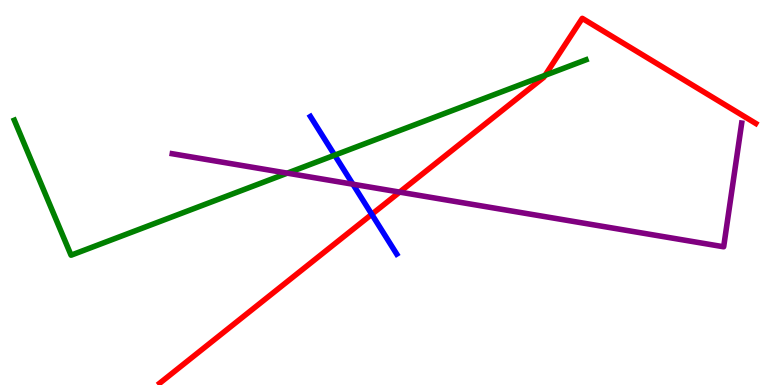[{'lines': ['blue', 'red'], 'intersections': [{'x': 4.8, 'y': 4.43}]}, {'lines': ['green', 'red'], 'intersections': [{'x': 7.03, 'y': 8.04}]}, {'lines': ['purple', 'red'], 'intersections': [{'x': 5.16, 'y': 5.01}]}, {'lines': ['blue', 'green'], 'intersections': [{'x': 4.32, 'y': 5.97}]}, {'lines': ['blue', 'purple'], 'intersections': [{'x': 4.55, 'y': 5.22}]}, {'lines': ['green', 'purple'], 'intersections': [{'x': 3.71, 'y': 5.5}]}]